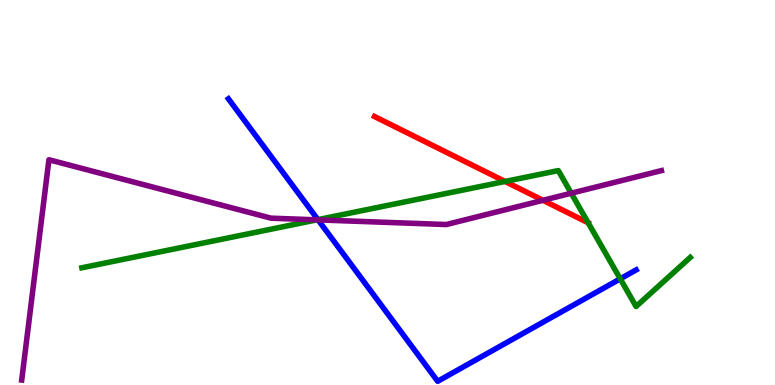[{'lines': ['blue', 'red'], 'intersections': []}, {'lines': ['green', 'red'], 'intersections': [{'x': 6.52, 'y': 5.29}, {'x': 7.59, 'y': 4.21}]}, {'lines': ['purple', 'red'], 'intersections': [{'x': 7.01, 'y': 4.8}]}, {'lines': ['blue', 'green'], 'intersections': [{'x': 4.1, 'y': 4.3}, {'x': 8.0, 'y': 2.76}]}, {'lines': ['blue', 'purple'], 'intersections': [{'x': 4.1, 'y': 4.29}]}, {'lines': ['green', 'purple'], 'intersections': [{'x': 4.09, 'y': 4.29}, {'x': 7.37, 'y': 4.98}]}]